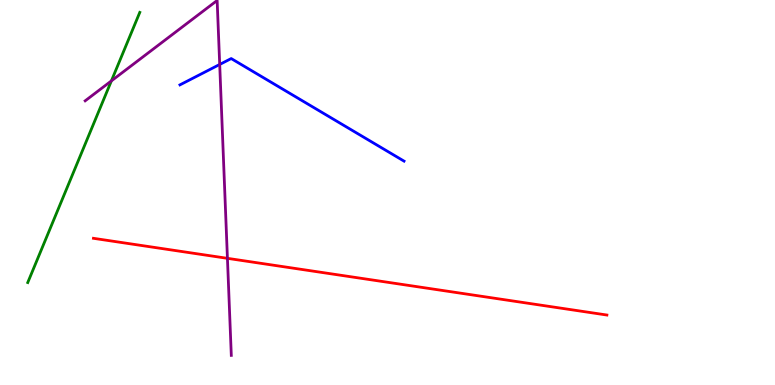[{'lines': ['blue', 'red'], 'intersections': []}, {'lines': ['green', 'red'], 'intersections': []}, {'lines': ['purple', 'red'], 'intersections': [{'x': 2.93, 'y': 3.29}]}, {'lines': ['blue', 'green'], 'intersections': []}, {'lines': ['blue', 'purple'], 'intersections': [{'x': 2.83, 'y': 8.33}]}, {'lines': ['green', 'purple'], 'intersections': [{'x': 1.44, 'y': 7.9}]}]